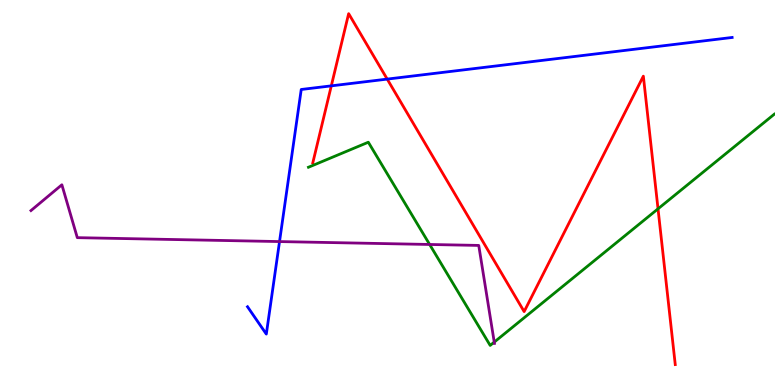[{'lines': ['blue', 'red'], 'intersections': [{'x': 4.27, 'y': 7.77}, {'x': 5.0, 'y': 7.95}]}, {'lines': ['green', 'red'], 'intersections': [{'x': 8.49, 'y': 4.58}]}, {'lines': ['purple', 'red'], 'intersections': []}, {'lines': ['blue', 'green'], 'intersections': []}, {'lines': ['blue', 'purple'], 'intersections': [{'x': 3.61, 'y': 3.73}]}, {'lines': ['green', 'purple'], 'intersections': [{'x': 5.54, 'y': 3.65}, {'x': 6.38, 'y': 1.11}]}]